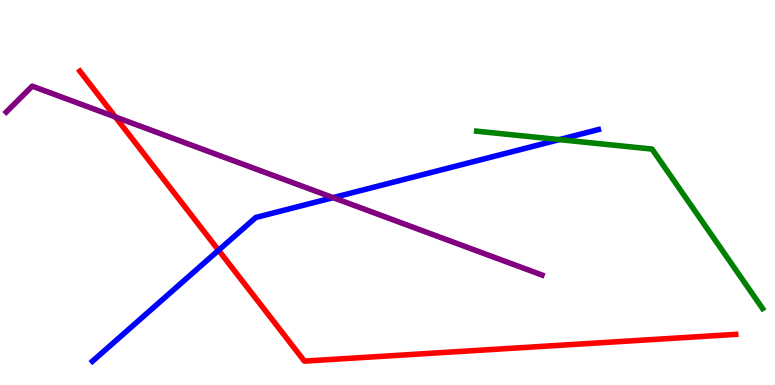[{'lines': ['blue', 'red'], 'intersections': [{'x': 2.82, 'y': 3.5}]}, {'lines': ['green', 'red'], 'intersections': []}, {'lines': ['purple', 'red'], 'intersections': [{'x': 1.49, 'y': 6.96}]}, {'lines': ['blue', 'green'], 'intersections': [{'x': 7.22, 'y': 6.37}]}, {'lines': ['blue', 'purple'], 'intersections': [{'x': 4.3, 'y': 4.87}]}, {'lines': ['green', 'purple'], 'intersections': []}]